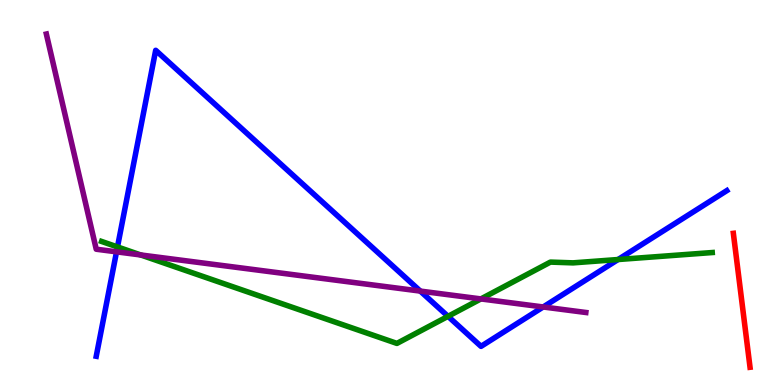[{'lines': ['blue', 'red'], 'intersections': []}, {'lines': ['green', 'red'], 'intersections': []}, {'lines': ['purple', 'red'], 'intersections': []}, {'lines': ['blue', 'green'], 'intersections': [{'x': 1.52, 'y': 3.59}, {'x': 5.78, 'y': 1.78}, {'x': 7.98, 'y': 3.26}]}, {'lines': ['blue', 'purple'], 'intersections': [{'x': 1.5, 'y': 3.46}, {'x': 5.42, 'y': 2.44}, {'x': 7.01, 'y': 2.03}]}, {'lines': ['green', 'purple'], 'intersections': [{'x': 1.82, 'y': 3.38}, {'x': 6.21, 'y': 2.24}]}]